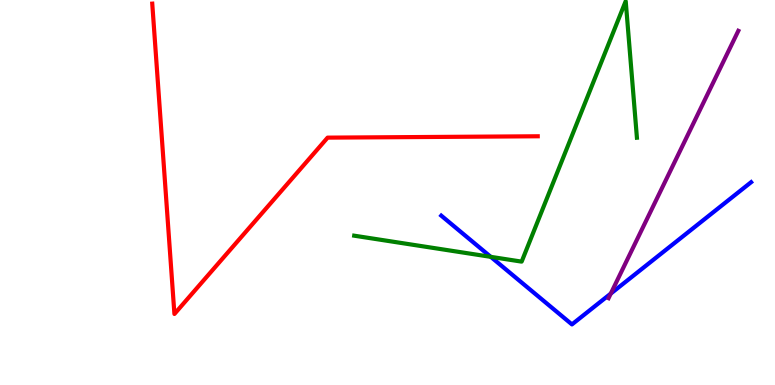[{'lines': ['blue', 'red'], 'intersections': []}, {'lines': ['green', 'red'], 'intersections': []}, {'lines': ['purple', 'red'], 'intersections': []}, {'lines': ['blue', 'green'], 'intersections': [{'x': 6.33, 'y': 3.33}]}, {'lines': ['blue', 'purple'], 'intersections': [{'x': 7.88, 'y': 2.37}]}, {'lines': ['green', 'purple'], 'intersections': []}]